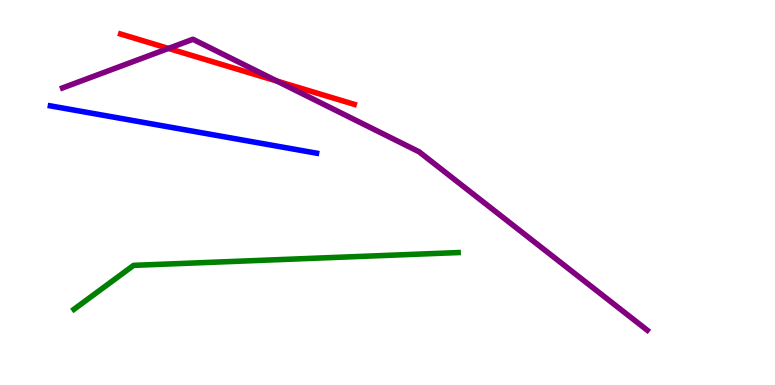[{'lines': ['blue', 'red'], 'intersections': []}, {'lines': ['green', 'red'], 'intersections': []}, {'lines': ['purple', 'red'], 'intersections': [{'x': 2.17, 'y': 8.74}, {'x': 3.57, 'y': 7.89}]}, {'lines': ['blue', 'green'], 'intersections': []}, {'lines': ['blue', 'purple'], 'intersections': []}, {'lines': ['green', 'purple'], 'intersections': []}]